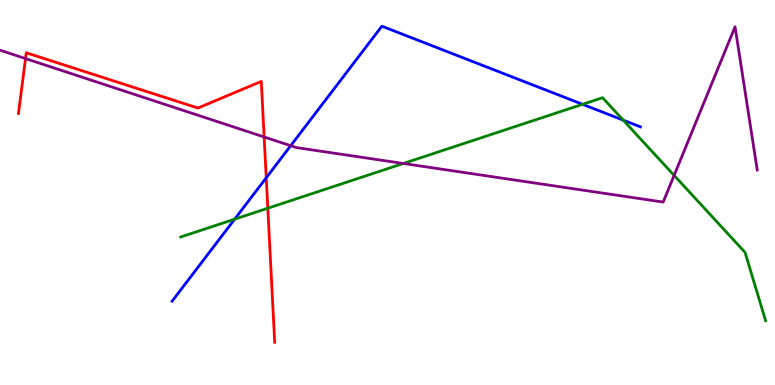[{'lines': ['blue', 'red'], 'intersections': [{'x': 3.44, 'y': 5.38}]}, {'lines': ['green', 'red'], 'intersections': [{'x': 3.46, 'y': 4.59}]}, {'lines': ['purple', 'red'], 'intersections': [{'x': 0.329, 'y': 8.48}, {'x': 3.41, 'y': 6.44}]}, {'lines': ['blue', 'green'], 'intersections': [{'x': 3.03, 'y': 4.31}, {'x': 7.52, 'y': 7.29}, {'x': 8.04, 'y': 6.88}]}, {'lines': ['blue', 'purple'], 'intersections': [{'x': 3.75, 'y': 6.22}]}, {'lines': ['green', 'purple'], 'intersections': [{'x': 5.2, 'y': 5.75}, {'x': 8.7, 'y': 5.44}]}]